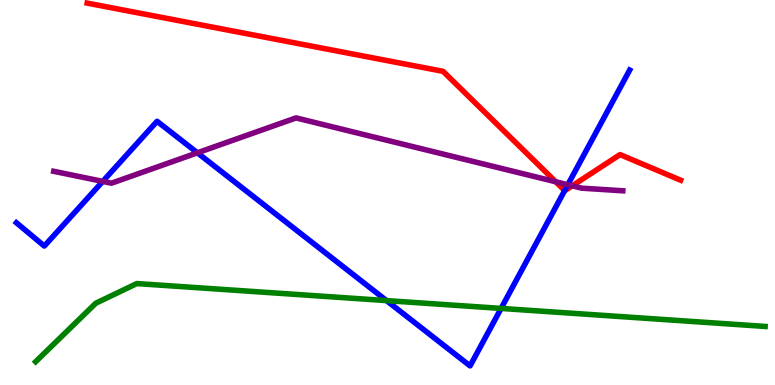[{'lines': ['blue', 'red'], 'intersections': [{'x': 7.29, 'y': 5.05}]}, {'lines': ['green', 'red'], 'intersections': []}, {'lines': ['purple', 'red'], 'intersections': [{'x': 7.17, 'y': 5.28}, {'x': 7.38, 'y': 5.17}]}, {'lines': ['blue', 'green'], 'intersections': [{'x': 4.99, 'y': 2.19}, {'x': 6.47, 'y': 1.99}]}, {'lines': ['blue', 'purple'], 'intersections': [{'x': 1.33, 'y': 5.29}, {'x': 2.55, 'y': 6.03}, {'x': 7.33, 'y': 5.2}]}, {'lines': ['green', 'purple'], 'intersections': []}]